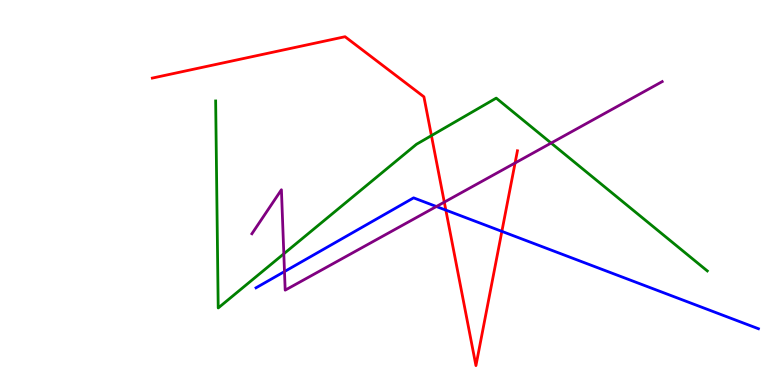[{'lines': ['blue', 'red'], 'intersections': [{'x': 5.75, 'y': 4.54}, {'x': 6.48, 'y': 3.99}]}, {'lines': ['green', 'red'], 'intersections': [{'x': 5.57, 'y': 6.48}]}, {'lines': ['purple', 'red'], 'intersections': [{'x': 5.73, 'y': 4.75}, {'x': 6.65, 'y': 5.77}]}, {'lines': ['blue', 'green'], 'intersections': []}, {'lines': ['blue', 'purple'], 'intersections': [{'x': 3.67, 'y': 2.95}, {'x': 5.63, 'y': 4.64}]}, {'lines': ['green', 'purple'], 'intersections': [{'x': 3.66, 'y': 3.41}, {'x': 7.11, 'y': 6.28}]}]